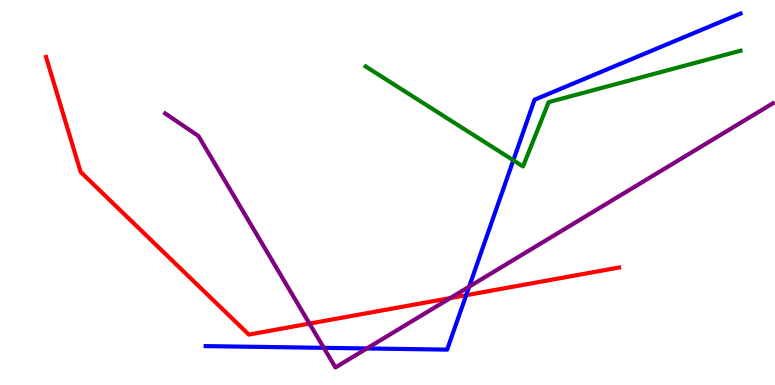[{'lines': ['blue', 'red'], 'intersections': [{'x': 6.02, 'y': 2.33}]}, {'lines': ['green', 'red'], 'intersections': []}, {'lines': ['purple', 'red'], 'intersections': [{'x': 3.99, 'y': 1.59}, {'x': 5.81, 'y': 2.26}]}, {'lines': ['blue', 'green'], 'intersections': [{'x': 6.62, 'y': 5.84}]}, {'lines': ['blue', 'purple'], 'intersections': [{'x': 4.18, 'y': 0.965}, {'x': 4.73, 'y': 0.949}, {'x': 6.05, 'y': 2.55}]}, {'lines': ['green', 'purple'], 'intersections': []}]